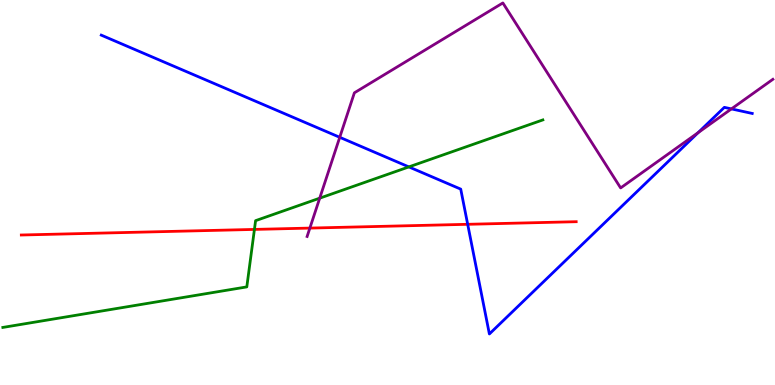[{'lines': ['blue', 'red'], 'intersections': [{'x': 6.03, 'y': 4.17}]}, {'lines': ['green', 'red'], 'intersections': [{'x': 3.28, 'y': 4.04}]}, {'lines': ['purple', 'red'], 'intersections': [{'x': 4.0, 'y': 4.08}]}, {'lines': ['blue', 'green'], 'intersections': [{'x': 5.28, 'y': 5.66}]}, {'lines': ['blue', 'purple'], 'intersections': [{'x': 4.38, 'y': 6.43}, {'x': 9.01, 'y': 6.55}, {'x': 9.44, 'y': 7.17}]}, {'lines': ['green', 'purple'], 'intersections': [{'x': 4.13, 'y': 4.85}]}]